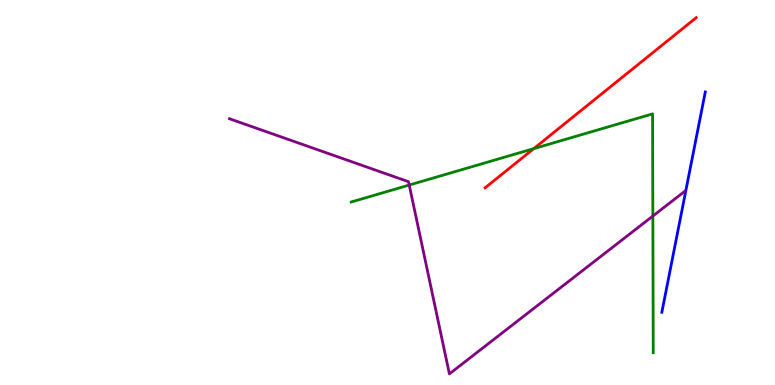[{'lines': ['blue', 'red'], 'intersections': []}, {'lines': ['green', 'red'], 'intersections': [{'x': 6.89, 'y': 6.14}]}, {'lines': ['purple', 'red'], 'intersections': []}, {'lines': ['blue', 'green'], 'intersections': []}, {'lines': ['blue', 'purple'], 'intersections': []}, {'lines': ['green', 'purple'], 'intersections': [{'x': 5.28, 'y': 5.19}, {'x': 8.42, 'y': 4.39}]}]